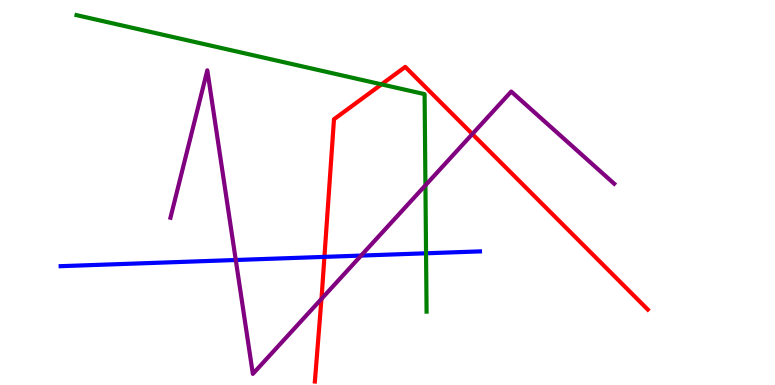[{'lines': ['blue', 'red'], 'intersections': [{'x': 4.19, 'y': 3.33}]}, {'lines': ['green', 'red'], 'intersections': [{'x': 4.92, 'y': 7.81}]}, {'lines': ['purple', 'red'], 'intersections': [{'x': 4.15, 'y': 2.24}, {'x': 6.09, 'y': 6.52}]}, {'lines': ['blue', 'green'], 'intersections': [{'x': 5.5, 'y': 3.42}]}, {'lines': ['blue', 'purple'], 'intersections': [{'x': 3.04, 'y': 3.25}, {'x': 4.66, 'y': 3.36}]}, {'lines': ['green', 'purple'], 'intersections': [{'x': 5.49, 'y': 5.19}]}]